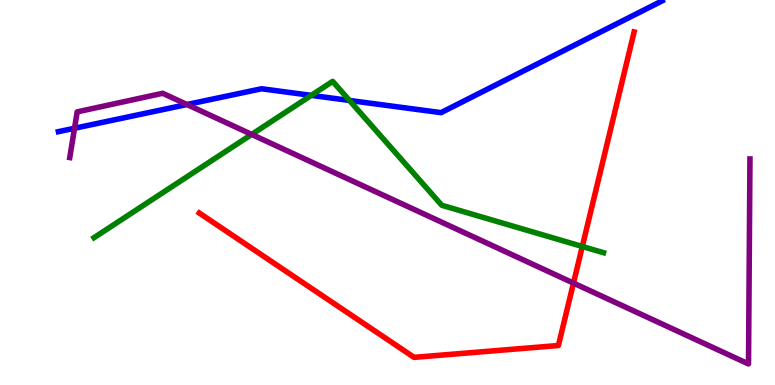[{'lines': ['blue', 'red'], 'intersections': []}, {'lines': ['green', 'red'], 'intersections': [{'x': 7.51, 'y': 3.6}]}, {'lines': ['purple', 'red'], 'intersections': [{'x': 7.4, 'y': 2.65}]}, {'lines': ['blue', 'green'], 'intersections': [{'x': 4.02, 'y': 7.52}, {'x': 4.51, 'y': 7.39}]}, {'lines': ['blue', 'purple'], 'intersections': [{'x': 0.962, 'y': 6.67}, {'x': 2.41, 'y': 7.29}]}, {'lines': ['green', 'purple'], 'intersections': [{'x': 3.25, 'y': 6.51}]}]